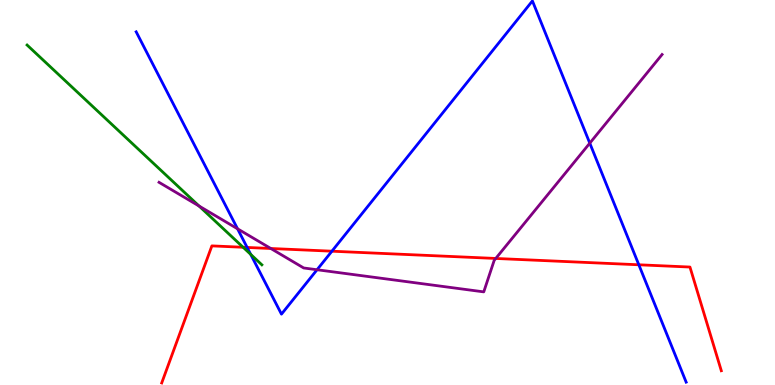[{'lines': ['blue', 'red'], 'intersections': [{'x': 3.19, 'y': 3.57}, {'x': 4.28, 'y': 3.48}, {'x': 8.24, 'y': 3.12}]}, {'lines': ['green', 'red'], 'intersections': [{'x': 3.14, 'y': 3.58}]}, {'lines': ['purple', 'red'], 'intersections': [{'x': 3.49, 'y': 3.55}, {'x': 6.4, 'y': 3.29}]}, {'lines': ['blue', 'green'], 'intersections': [{'x': 3.23, 'y': 3.39}]}, {'lines': ['blue', 'purple'], 'intersections': [{'x': 3.07, 'y': 4.06}, {'x': 4.09, 'y': 2.99}, {'x': 7.61, 'y': 6.28}]}, {'lines': ['green', 'purple'], 'intersections': [{'x': 2.57, 'y': 4.65}]}]